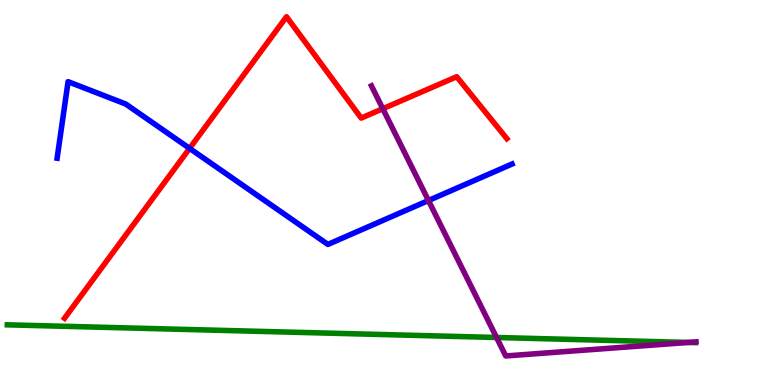[{'lines': ['blue', 'red'], 'intersections': [{'x': 2.45, 'y': 6.15}]}, {'lines': ['green', 'red'], 'intersections': []}, {'lines': ['purple', 'red'], 'intersections': [{'x': 4.94, 'y': 7.18}]}, {'lines': ['blue', 'green'], 'intersections': []}, {'lines': ['blue', 'purple'], 'intersections': [{'x': 5.53, 'y': 4.79}]}, {'lines': ['green', 'purple'], 'intersections': [{'x': 6.41, 'y': 1.23}, {'x': 8.88, 'y': 1.11}]}]